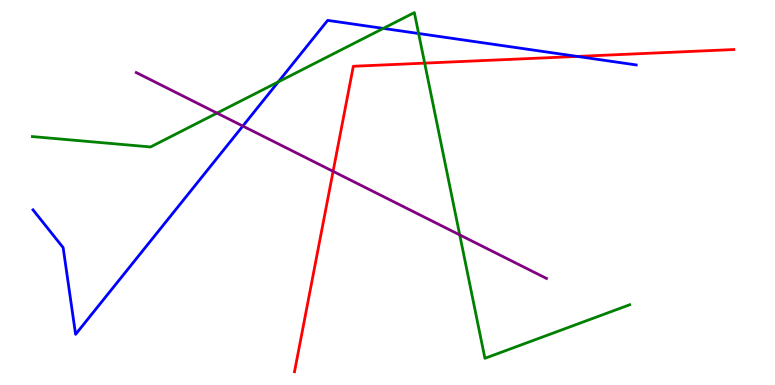[{'lines': ['blue', 'red'], 'intersections': [{'x': 7.45, 'y': 8.53}]}, {'lines': ['green', 'red'], 'intersections': [{'x': 5.48, 'y': 8.36}]}, {'lines': ['purple', 'red'], 'intersections': [{'x': 4.3, 'y': 5.55}]}, {'lines': ['blue', 'green'], 'intersections': [{'x': 3.59, 'y': 7.87}, {'x': 4.95, 'y': 9.26}, {'x': 5.4, 'y': 9.13}]}, {'lines': ['blue', 'purple'], 'intersections': [{'x': 3.13, 'y': 6.73}]}, {'lines': ['green', 'purple'], 'intersections': [{'x': 2.8, 'y': 7.06}, {'x': 5.93, 'y': 3.9}]}]